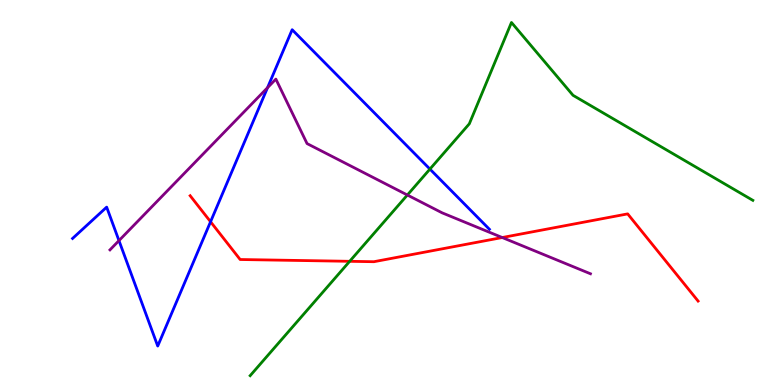[{'lines': ['blue', 'red'], 'intersections': [{'x': 2.72, 'y': 4.24}]}, {'lines': ['green', 'red'], 'intersections': [{'x': 4.51, 'y': 3.21}]}, {'lines': ['purple', 'red'], 'intersections': [{'x': 6.48, 'y': 3.83}]}, {'lines': ['blue', 'green'], 'intersections': [{'x': 5.55, 'y': 5.61}]}, {'lines': ['blue', 'purple'], 'intersections': [{'x': 1.54, 'y': 3.75}, {'x': 3.45, 'y': 7.72}]}, {'lines': ['green', 'purple'], 'intersections': [{'x': 5.26, 'y': 4.93}]}]